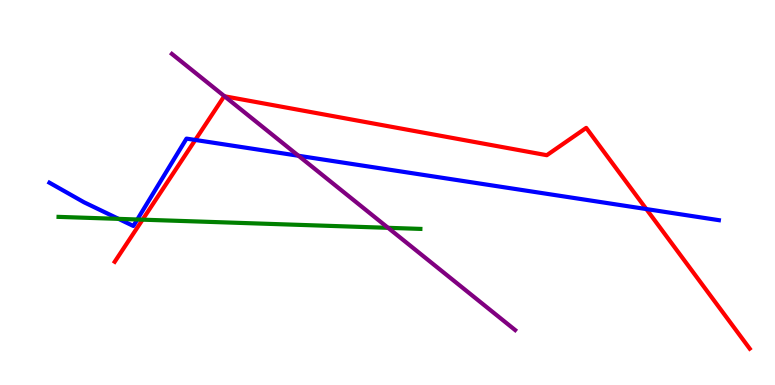[{'lines': ['blue', 'red'], 'intersections': [{'x': 2.52, 'y': 6.36}, {'x': 8.34, 'y': 4.57}]}, {'lines': ['green', 'red'], 'intersections': [{'x': 1.84, 'y': 4.29}]}, {'lines': ['purple', 'red'], 'intersections': [{'x': 2.9, 'y': 7.5}]}, {'lines': ['blue', 'green'], 'intersections': [{'x': 1.53, 'y': 4.32}, {'x': 1.77, 'y': 4.3}]}, {'lines': ['blue', 'purple'], 'intersections': [{'x': 3.85, 'y': 5.95}]}, {'lines': ['green', 'purple'], 'intersections': [{'x': 5.01, 'y': 4.08}]}]